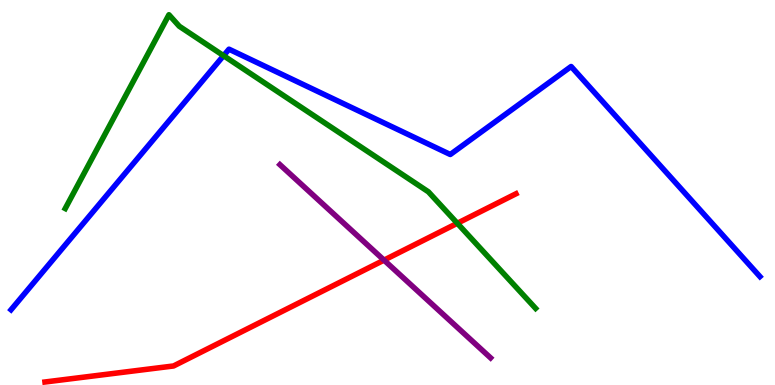[{'lines': ['blue', 'red'], 'intersections': []}, {'lines': ['green', 'red'], 'intersections': [{'x': 5.9, 'y': 4.2}]}, {'lines': ['purple', 'red'], 'intersections': [{'x': 4.96, 'y': 3.24}]}, {'lines': ['blue', 'green'], 'intersections': [{'x': 2.88, 'y': 8.55}]}, {'lines': ['blue', 'purple'], 'intersections': []}, {'lines': ['green', 'purple'], 'intersections': []}]